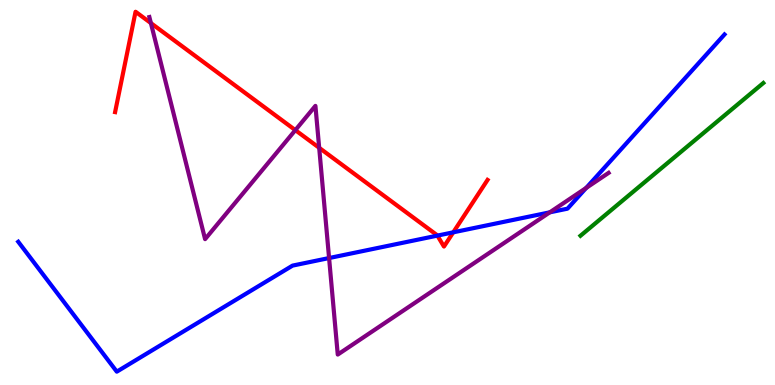[{'lines': ['blue', 'red'], 'intersections': [{'x': 5.64, 'y': 3.88}, {'x': 5.85, 'y': 3.97}]}, {'lines': ['green', 'red'], 'intersections': []}, {'lines': ['purple', 'red'], 'intersections': [{'x': 1.95, 'y': 9.4}, {'x': 3.81, 'y': 6.62}, {'x': 4.12, 'y': 6.16}]}, {'lines': ['blue', 'green'], 'intersections': []}, {'lines': ['blue', 'purple'], 'intersections': [{'x': 4.25, 'y': 3.3}, {'x': 7.09, 'y': 4.48}, {'x': 7.56, 'y': 5.12}]}, {'lines': ['green', 'purple'], 'intersections': []}]